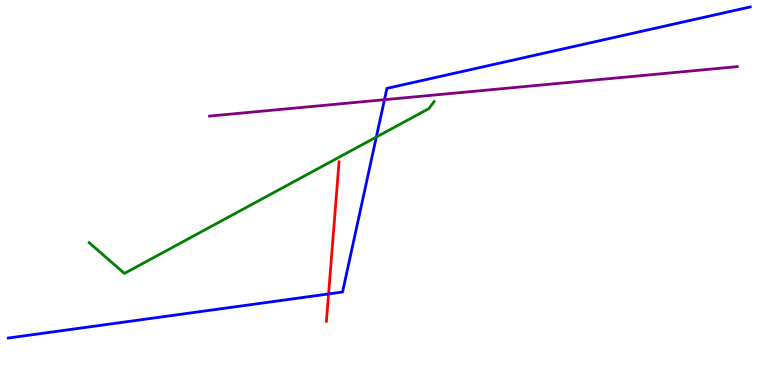[{'lines': ['blue', 'red'], 'intersections': [{'x': 4.24, 'y': 2.36}]}, {'lines': ['green', 'red'], 'intersections': []}, {'lines': ['purple', 'red'], 'intersections': []}, {'lines': ['blue', 'green'], 'intersections': [{'x': 4.86, 'y': 6.44}]}, {'lines': ['blue', 'purple'], 'intersections': [{'x': 4.96, 'y': 7.41}]}, {'lines': ['green', 'purple'], 'intersections': []}]